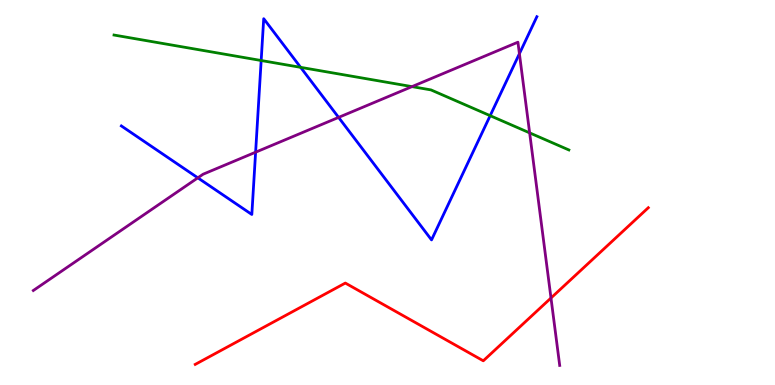[{'lines': ['blue', 'red'], 'intersections': []}, {'lines': ['green', 'red'], 'intersections': []}, {'lines': ['purple', 'red'], 'intersections': [{'x': 7.11, 'y': 2.26}]}, {'lines': ['blue', 'green'], 'intersections': [{'x': 3.37, 'y': 8.43}, {'x': 3.88, 'y': 8.25}, {'x': 6.32, 'y': 7.0}]}, {'lines': ['blue', 'purple'], 'intersections': [{'x': 2.55, 'y': 5.38}, {'x': 3.3, 'y': 6.05}, {'x': 4.37, 'y': 6.95}, {'x': 6.7, 'y': 8.61}]}, {'lines': ['green', 'purple'], 'intersections': [{'x': 5.32, 'y': 7.75}, {'x': 6.83, 'y': 6.55}]}]